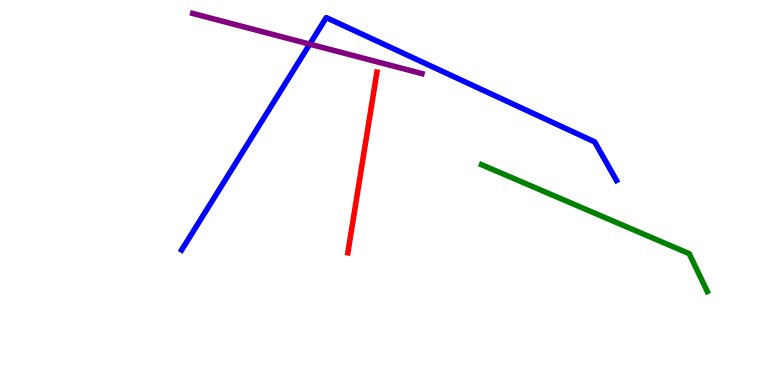[{'lines': ['blue', 'red'], 'intersections': []}, {'lines': ['green', 'red'], 'intersections': []}, {'lines': ['purple', 'red'], 'intersections': []}, {'lines': ['blue', 'green'], 'intersections': []}, {'lines': ['blue', 'purple'], 'intersections': [{'x': 4.0, 'y': 8.85}]}, {'lines': ['green', 'purple'], 'intersections': []}]